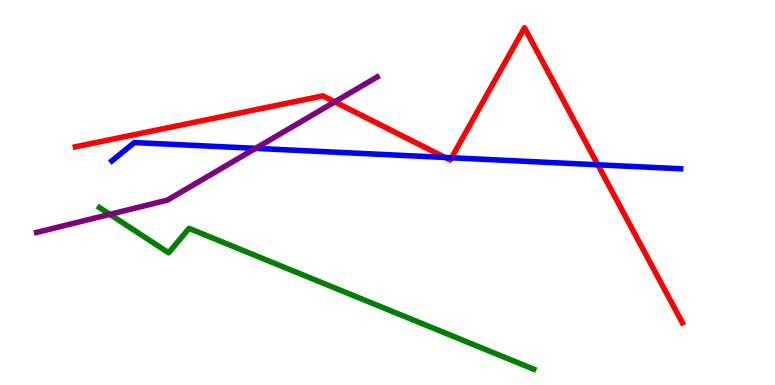[{'lines': ['blue', 'red'], 'intersections': [{'x': 5.74, 'y': 5.91}, {'x': 5.83, 'y': 5.9}, {'x': 7.71, 'y': 5.72}]}, {'lines': ['green', 'red'], 'intersections': []}, {'lines': ['purple', 'red'], 'intersections': [{'x': 4.32, 'y': 7.35}]}, {'lines': ['blue', 'green'], 'intersections': []}, {'lines': ['blue', 'purple'], 'intersections': [{'x': 3.3, 'y': 6.15}]}, {'lines': ['green', 'purple'], 'intersections': [{'x': 1.42, 'y': 4.43}]}]